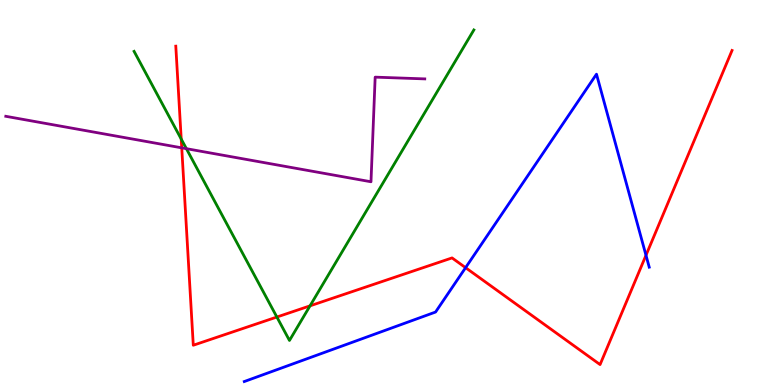[{'lines': ['blue', 'red'], 'intersections': [{'x': 6.01, 'y': 3.05}, {'x': 8.34, 'y': 3.37}]}, {'lines': ['green', 'red'], 'intersections': [{'x': 2.34, 'y': 6.39}, {'x': 3.57, 'y': 1.77}, {'x': 4.0, 'y': 2.06}]}, {'lines': ['purple', 'red'], 'intersections': [{'x': 2.35, 'y': 6.16}]}, {'lines': ['blue', 'green'], 'intersections': []}, {'lines': ['blue', 'purple'], 'intersections': []}, {'lines': ['green', 'purple'], 'intersections': [{'x': 2.41, 'y': 6.14}]}]